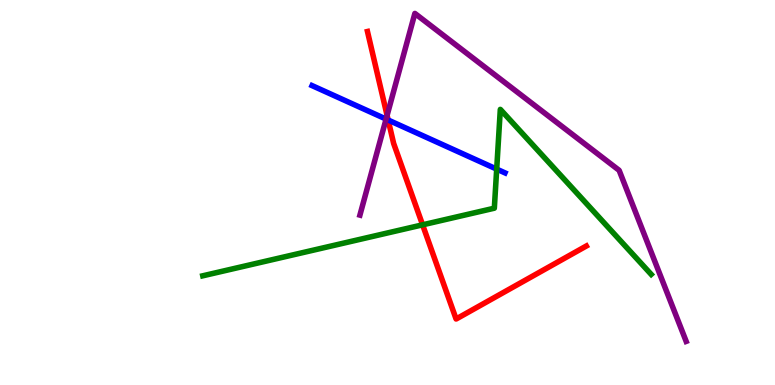[{'lines': ['blue', 'red'], 'intersections': [{'x': 5.01, 'y': 6.88}]}, {'lines': ['green', 'red'], 'intersections': [{'x': 5.45, 'y': 4.16}]}, {'lines': ['purple', 'red'], 'intersections': [{'x': 4.99, 'y': 7.0}]}, {'lines': ['blue', 'green'], 'intersections': [{'x': 6.41, 'y': 5.61}]}, {'lines': ['blue', 'purple'], 'intersections': [{'x': 4.98, 'y': 6.91}]}, {'lines': ['green', 'purple'], 'intersections': []}]